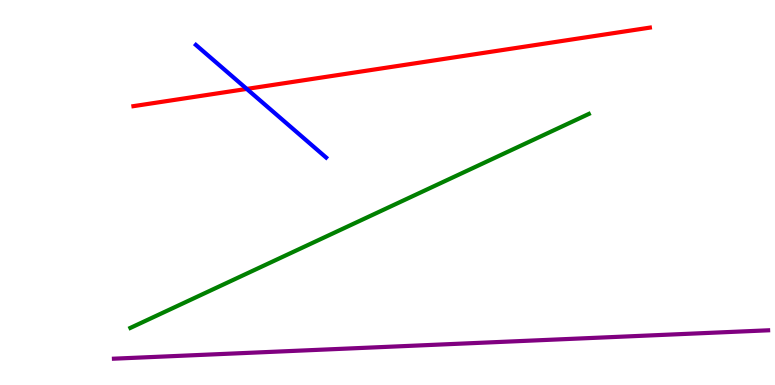[{'lines': ['blue', 'red'], 'intersections': [{'x': 3.18, 'y': 7.69}]}, {'lines': ['green', 'red'], 'intersections': []}, {'lines': ['purple', 'red'], 'intersections': []}, {'lines': ['blue', 'green'], 'intersections': []}, {'lines': ['blue', 'purple'], 'intersections': []}, {'lines': ['green', 'purple'], 'intersections': []}]